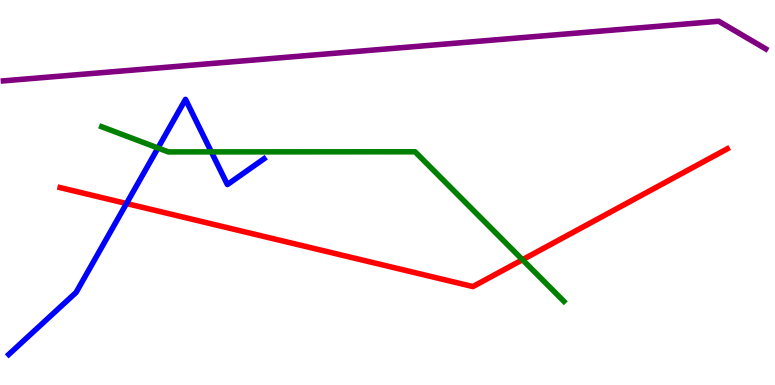[{'lines': ['blue', 'red'], 'intersections': [{'x': 1.63, 'y': 4.71}]}, {'lines': ['green', 'red'], 'intersections': [{'x': 6.74, 'y': 3.25}]}, {'lines': ['purple', 'red'], 'intersections': []}, {'lines': ['blue', 'green'], 'intersections': [{'x': 2.04, 'y': 6.16}, {'x': 2.73, 'y': 6.05}]}, {'lines': ['blue', 'purple'], 'intersections': []}, {'lines': ['green', 'purple'], 'intersections': []}]